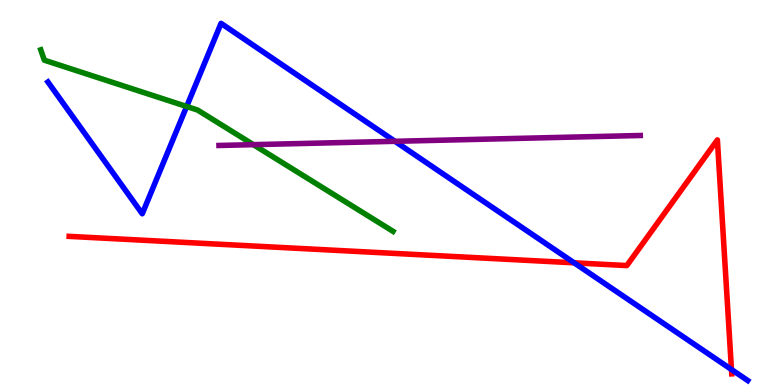[{'lines': ['blue', 'red'], 'intersections': [{'x': 7.41, 'y': 3.17}, {'x': 9.44, 'y': 0.403}]}, {'lines': ['green', 'red'], 'intersections': []}, {'lines': ['purple', 'red'], 'intersections': []}, {'lines': ['blue', 'green'], 'intersections': [{'x': 2.41, 'y': 7.23}]}, {'lines': ['blue', 'purple'], 'intersections': [{'x': 5.1, 'y': 6.33}]}, {'lines': ['green', 'purple'], 'intersections': [{'x': 3.27, 'y': 6.24}]}]